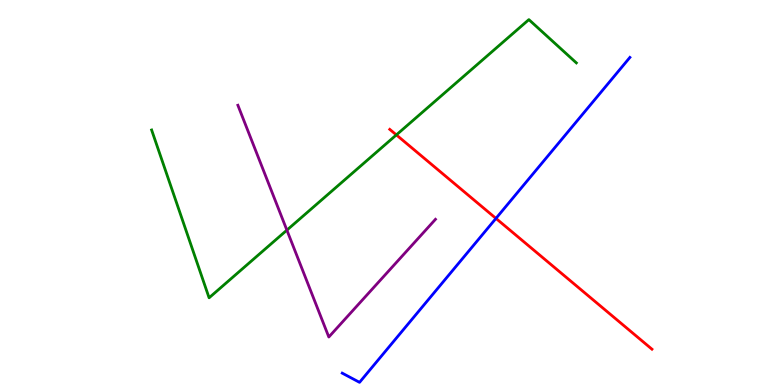[{'lines': ['blue', 'red'], 'intersections': [{'x': 6.4, 'y': 4.33}]}, {'lines': ['green', 'red'], 'intersections': [{'x': 5.11, 'y': 6.5}]}, {'lines': ['purple', 'red'], 'intersections': []}, {'lines': ['blue', 'green'], 'intersections': []}, {'lines': ['blue', 'purple'], 'intersections': []}, {'lines': ['green', 'purple'], 'intersections': [{'x': 3.7, 'y': 4.02}]}]